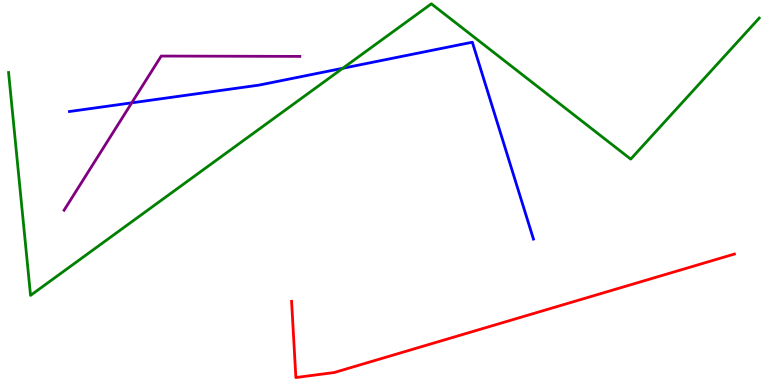[{'lines': ['blue', 'red'], 'intersections': []}, {'lines': ['green', 'red'], 'intersections': []}, {'lines': ['purple', 'red'], 'intersections': []}, {'lines': ['blue', 'green'], 'intersections': [{'x': 4.42, 'y': 8.23}]}, {'lines': ['blue', 'purple'], 'intersections': [{'x': 1.7, 'y': 7.33}]}, {'lines': ['green', 'purple'], 'intersections': []}]